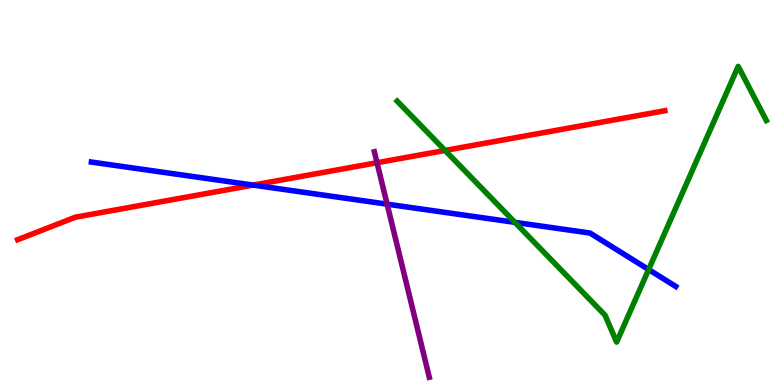[{'lines': ['blue', 'red'], 'intersections': [{'x': 3.27, 'y': 5.19}]}, {'lines': ['green', 'red'], 'intersections': [{'x': 5.74, 'y': 6.09}]}, {'lines': ['purple', 'red'], 'intersections': [{'x': 4.86, 'y': 5.77}]}, {'lines': ['blue', 'green'], 'intersections': [{'x': 6.64, 'y': 4.22}, {'x': 8.37, 'y': 3.0}]}, {'lines': ['blue', 'purple'], 'intersections': [{'x': 5.0, 'y': 4.7}]}, {'lines': ['green', 'purple'], 'intersections': []}]